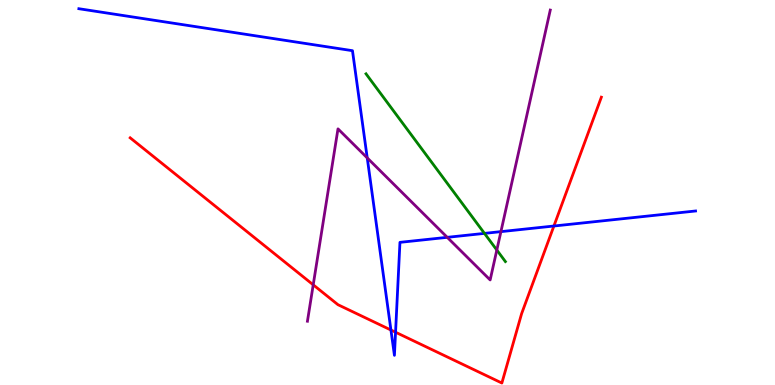[{'lines': ['blue', 'red'], 'intersections': [{'x': 5.04, 'y': 1.43}, {'x': 5.1, 'y': 1.37}, {'x': 7.15, 'y': 4.13}]}, {'lines': ['green', 'red'], 'intersections': []}, {'lines': ['purple', 'red'], 'intersections': [{'x': 4.04, 'y': 2.6}]}, {'lines': ['blue', 'green'], 'intersections': [{'x': 6.25, 'y': 3.94}]}, {'lines': ['blue', 'purple'], 'intersections': [{'x': 4.74, 'y': 5.9}, {'x': 5.77, 'y': 3.84}, {'x': 6.46, 'y': 3.98}]}, {'lines': ['green', 'purple'], 'intersections': [{'x': 6.41, 'y': 3.51}]}]